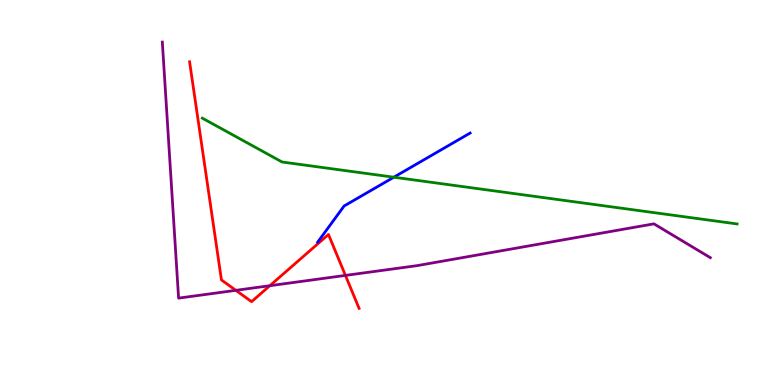[{'lines': ['blue', 'red'], 'intersections': []}, {'lines': ['green', 'red'], 'intersections': []}, {'lines': ['purple', 'red'], 'intersections': [{'x': 3.04, 'y': 2.46}, {'x': 3.48, 'y': 2.58}, {'x': 4.46, 'y': 2.85}]}, {'lines': ['blue', 'green'], 'intersections': [{'x': 5.08, 'y': 5.4}]}, {'lines': ['blue', 'purple'], 'intersections': []}, {'lines': ['green', 'purple'], 'intersections': []}]